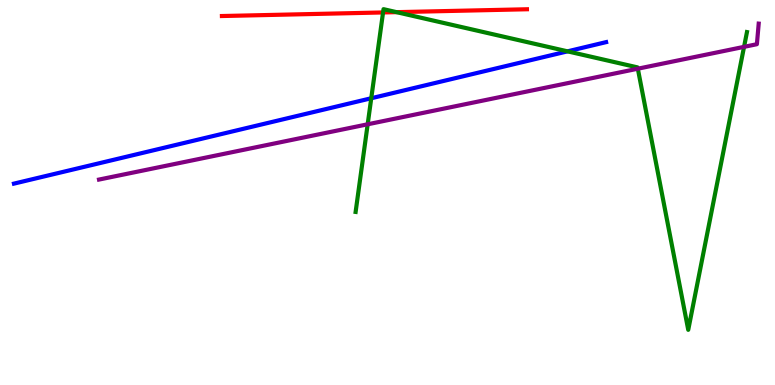[{'lines': ['blue', 'red'], 'intersections': []}, {'lines': ['green', 'red'], 'intersections': [{'x': 4.94, 'y': 9.68}, {'x': 5.12, 'y': 9.68}]}, {'lines': ['purple', 'red'], 'intersections': []}, {'lines': ['blue', 'green'], 'intersections': [{'x': 4.79, 'y': 7.45}, {'x': 7.32, 'y': 8.67}]}, {'lines': ['blue', 'purple'], 'intersections': []}, {'lines': ['green', 'purple'], 'intersections': [{'x': 4.74, 'y': 6.77}, {'x': 8.23, 'y': 8.22}, {'x': 9.6, 'y': 8.78}]}]